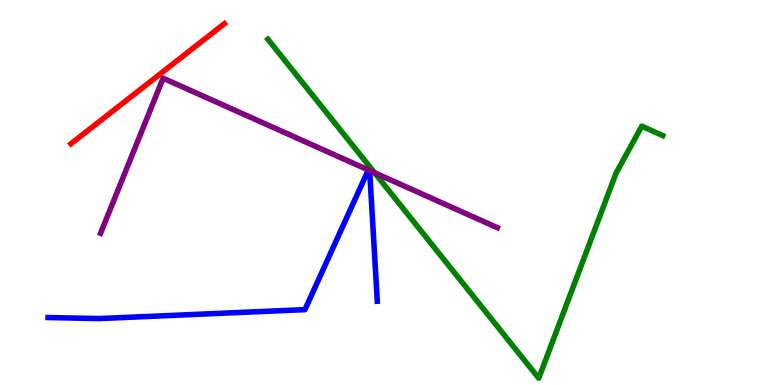[{'lines': ['blue', 'red'], 'intersections': []}, {'lines': ['green', 'red'], 'intersections': []}, {'lines': ['purple', 'red'], 'intersections': []}, {'lines': ['blue', 'green'], 'intersections': []}, {'lines': ['blue', 'purple'], 'intersections': [{'x': 4.75, 'y': 5.58}, {'x': 4.77, 'y': 5.57}]}, {'lines': ['green', 'purple'], 'intersections': [{'x': 4.83, 'y': 5.51}]}]